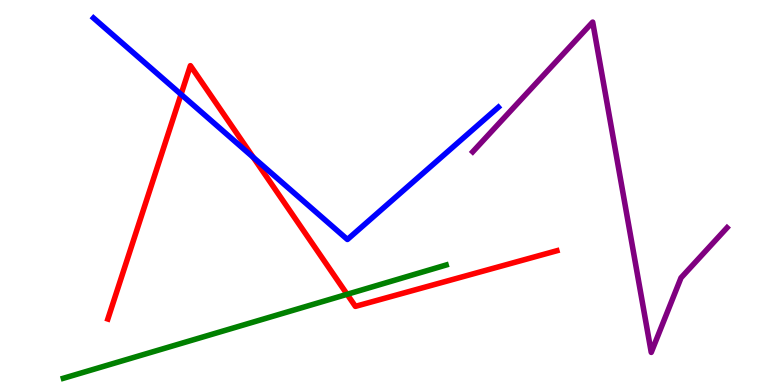[{'lines': ['blue', 'red'], 'intersections': [{'x': 2.34, 'y': 7.55}, {'x': 3.27, 'y': 5.91}]}, {'lines': ['green', 'red'], 'intersections': [{'x': 4.48, 'y': 2.36}]}, {'lines': ['purple', 'red'], 'intersections': []}, {'lines': ['blue', 'green'], 'intersections': []}, {'lines': ['blue', 'purple'], 'intersections': []}, {'lines': ['green', 'purple'], 'intersections': []}]